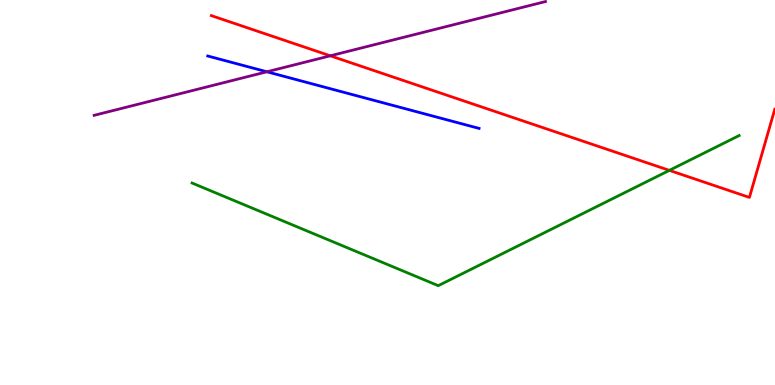[{'lines': ['blue', 'red'], 'intersections': []}, {'lines': ['green', 'red'], 'intersections': [{'x': 8.64, 'y': 5.57}]}, {'lines': ['purple', 'red'], 'intersections': [{'x': 4.26, 'y': 8.55}]}, {'lines': ['blue', 'green'], 'intersections': []}, {'lines': ['blue', 'purple'], 'intersections': [{'x': 3.44, 'y': 8.14}]}, {'lines': ['green', 'purple'], 'intersections': []}]